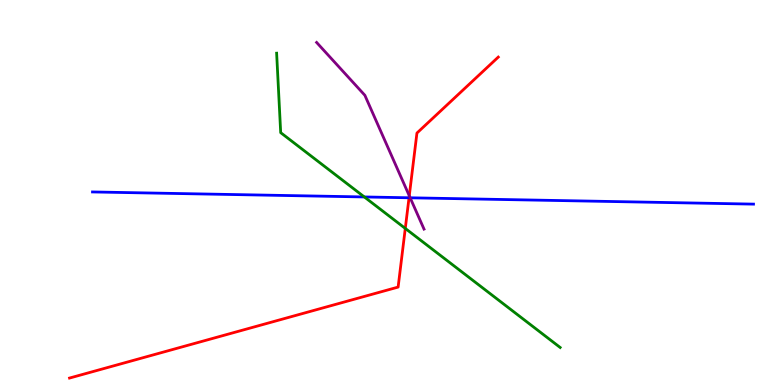[{'lines': ['blue', 'red'], 'intersections': [{'x': 5.28, 'y': 4.86}]}, {'lines': ['green', 'red'], 'intersections': [{'x': 5.23, 'y': 4.07}]}, {'lines': ['purple', 'red'], 'intersections': [{'x': 5.28, 'y': 4.92}]}, {'lines': ['blue', 'green'], 'intersections': [{'x': 4.7, 'y': 4.88}]}, {'lines': ['blue', 'purple'], 'intersections': [{'x': 5.29, 'y': 4.86}]}, {'lines': ['green', 'purple'], 'intersections': []}]